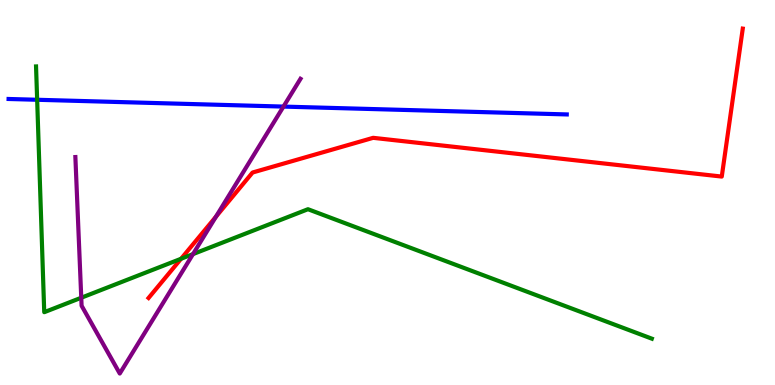[{'lines': ['blue', 'red'], 'intersections': []}, {'lines': ['green', 'red'], 'intersections': [{'x': 2.34, 'y': 3.28}]}, {'lines': ['purple', 'red'], 'intersections': [{'x': 2.79, 'y': 4.37}]}, {'lines': ['blue', 'green'], 'intersections': [{'x': 0.479, 'y': 7.41}]}, {'lines': ['blue', 'purple'], 'intersections': [{'x': 3.66, 'y': 7.23}]}, {'lines': ['green', 'purple'], 'intersections': [{'x': 1.05, 'y': 2.27}, {'x': 2.49, 'y': 3.4}]}]